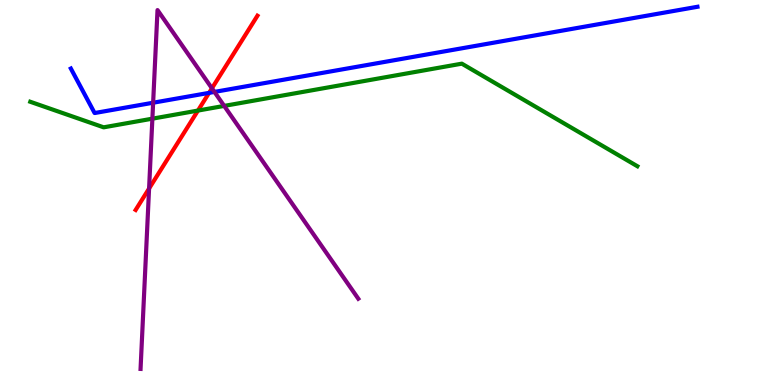[{'lines': ['blue', 'red'], 'intersections': [{'x': 2.7, 'y': 7.59}]}, {'lines': ['green', 'red'], 'intersections': [{'x': 2.55, 'y': 7.13}]}, {'lines': ['purple', 'red'], 'intersections': [{'x': 1.92, 'y': 5.1}, {'x': 2.73, 'y': 7.71}]}, {'lines': ['blue', 'green'], 'intersections': []}, {'lines': ['blue', 'purple'], 'intersections': [{'x': 1.98, 'y': 7.33}, {'x': 2.77, 'y': 7.61}]}, {'lines': ['green', 'purple'], 'intersections': [{'x': 1.97, 'y': 6.92}, {'x': 2.89, 'y': 7.25}]}]